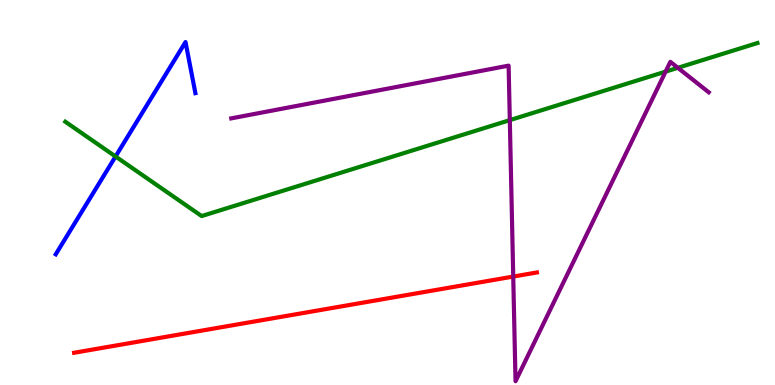[{'lines': ['blue', 'red'], 'intersections': []}, {'lines': ['green', 'red'], 'intersections': []}, {'lines': ['purple', 'red'], 'intersections': [{'x': 6.62, 'y': 2.82}]}, {'lines': ['blue', 'green'], 'intersections': [{'x': 1.49, 'y': 5.94}]}, {'lines': ['blue', 'purple'], 'intersections': []}, {'lines': ['green', 'purple'], 'intersections': [{'x': 6.58, 'y': 6.88}, {'x': 8.59, 'y': 8.14}, {'x': 8.75, 'y': 8.24}]}]